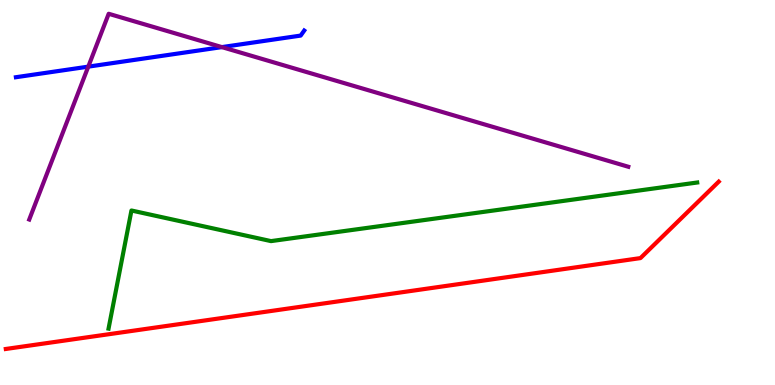[{'lines': ['blue', 'red'], 'intersections': []}, {'lines': ['green', 'red'], 'intersections': []}, {'lines': ['purple', 'red'], 'intersections': []}, {'lines': ['blue', 'green'], 'intersections': []}, {'lines': ['blue', 'purple'], 'intersections': [{'x': 1.14, 'y': 8.27}, {'x': 2.86, 'y': 8.78}]}, {'lines': ['green', 'purple'], 'intersections': []}]